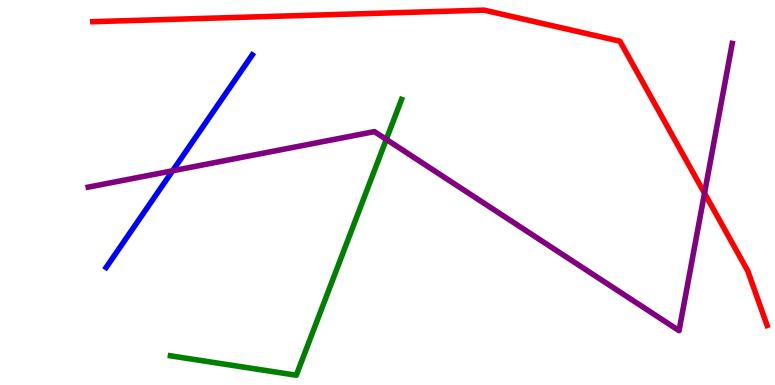[{'lines': ['blue', 'red'], 'intersections': []}, {'lines': ['green', 'red'], 'intersections': []}, {'lines': ['purple', 'red'], 'intersections': [{'x': 9.09, 'y': 4.98}]}, {'lines': ['blue', 'green'], 'intersections': []}, {'lines': ['blue', 'purple'], 'intersections': [{'x': 2.23, 'y': 5.56}]}, {'lines': ['green', 'purple'], 'intersections': [{'x': 4.98, 'y': 6.38}]}]